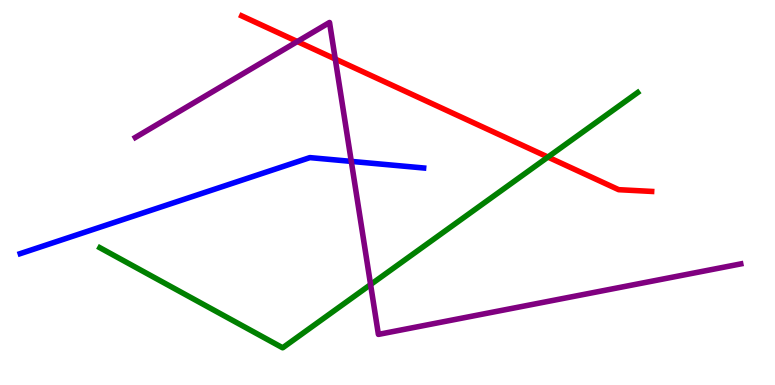[{'lines': ['blue', 'red'], 'intersections': []}, {'lines': ['green', 'red'], 'intersections': [{'x': 7.07, 'y': 5.92}]}, {'lines': ['purple', 'red'], 'intersections': [{'x': 3.84, 'y': 8.92}, {'x': 4.33, 'y': 8.47}]}, {'lines': ['blue', 'green'], 'intersections': []}, {'lines': ['blue', 'purple'], 'intersections': [{'x': 4.53, 'y': 5.81}]}, {'lines': ['green', 'purple'], 'intersections': [{'x': 4.78, 'y': 2.61}]}]